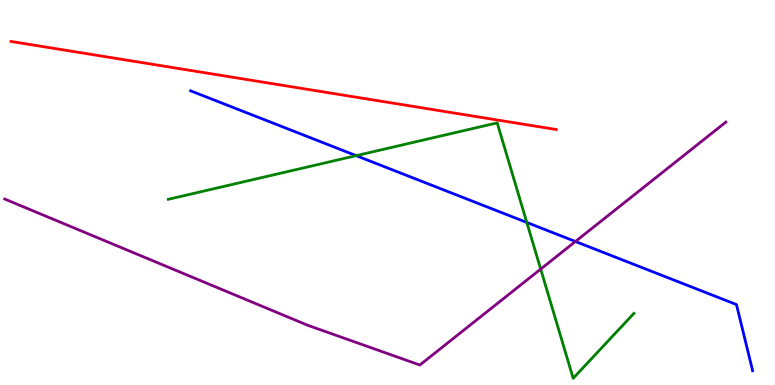[{'lines': ['blue', 'red'], 'intersections': []}, {'lines': ['green', 'red'], 'intersections': []}, {'lines': ['purple', 'red'], 'intersections': []}, {'lines': ['blue', 'green'], 'intersections': [{'x': 4.6, 'y': 5.96}, {'x': 6.8, 'y': 4.22}]}, {'lines': ['blue', 'purple'], 'intersections': [{'x': 7.42, 'y': 3.73}]}, {'lines': ['green', 'purple'], 'intersections': [{'x': 6.98, 'y': 3.01}]}]